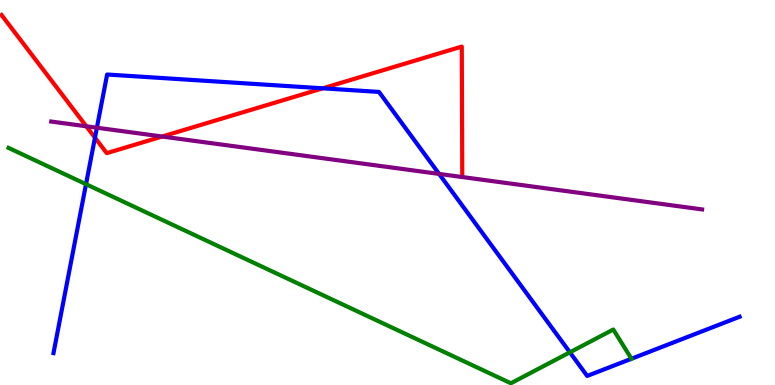[{'lines': ['blue', 'red'], 'intersections': [{'x': 1.23, 'y': 6.42}, {'x': 4.16, 'y': 7.71}]}, {'lines': ['green', 'red'], 'intersections': []}, {'lines': ['purple', 'red'], 'intersections': [{'x': 1.11, 'y': 6.72}, {'x': 2.09, 'y': 6.45}]}, {'lines': ['blue', 'green'], 'intersections': [{'x': 1.11, 'y': 5.22}, {'x': 7.35, 'y': 0.849}, {'x': 8.15, 'y': 0.682}]}, {'lines': ['blue', 'purple'], 'intersections': [{'x': 1.25, 'y': 6.68}, {'x': 5.67, 'y': 5.48}]}, {'lines': ['green', 'purple'], 'intersections': []}]